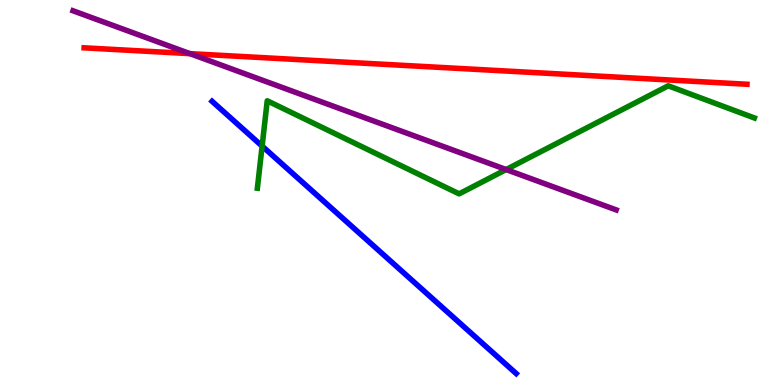[{'lines': ['blue', 'red'], 'intersections': []}, {'lines': ['green', 'red'], 'intersections': []}, {'lines': ['purple', 'red'], 'intersections': [{'x': 2.45, 'y': 8.61}]}, {'lines': ['blue', 'green'], 'intersections': [{'x': 3.38, 'y': 6.2}]}, {'lines': ['blue', 'purple'], 'intersections': []}, {'lines': ['green', 'purple'], 'intersections': [{'x': 6.53, 'y': 5.6}]}]